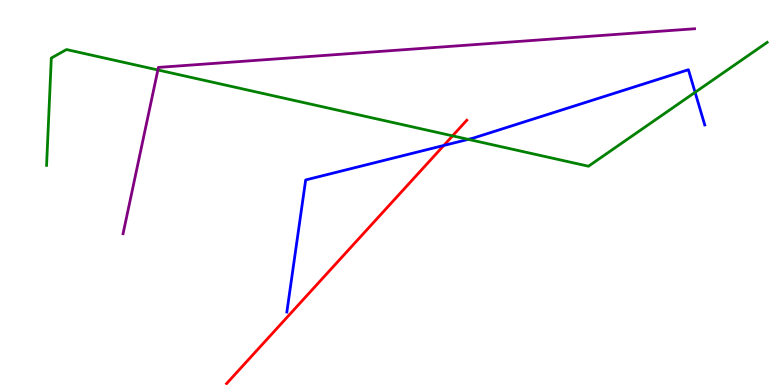[{'lines': ['blue', 'red'], 'intersections': [{'x': 5.73, 'y': 6.22}]}, {'lines': ['green', 'red'], 'intersections': [{'x': 5.84, 'y': 6.47}]}, {'lines': ['purple', 'red'], 'intersections': []}, {'lines': ['blue', 'green'], 'intersections': [{'x': 6.04, 'y': 6.38}, {'x': 8.97, 'y': 7.6}]}, {'lines': ['blue', 'purple'], 'intersections': []}, {'lines': ['green', 'purple'], 'intersections': [{'x': 2.04, 'y': 8.18}]}]